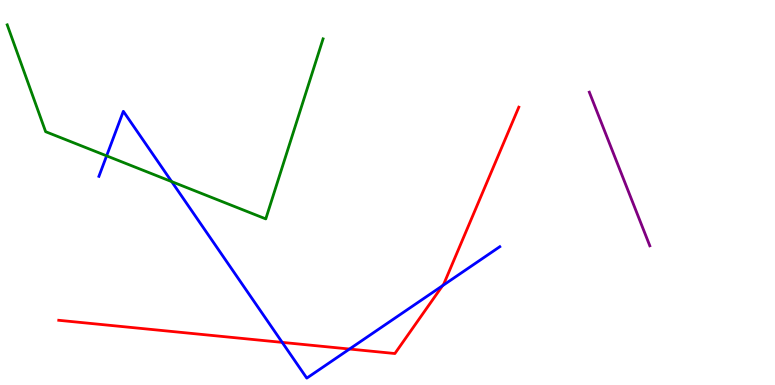[{'lines': ['blue', 'red'], 'intersections': [{'x': 3.64, 'y': 1.11}, {'x': 4.51, 'y': 0.934}, {'x': 5.71, 'y': 2.58}]}, {'lines': ['green', 'red'], 'intersections': []}, {'lines': ['purple', 'red'], 'intersections': []}, {'lines': ['blue', 'green'], 'intersections': [{'x': 1.38, 'y': 5.95}, {'x': 2.22, 'y': 5.28}]}, {'lines': ['blue', 'purple'], 'intersections': []}, {'lines': ['green', 'purple'], 'intersections': []}]